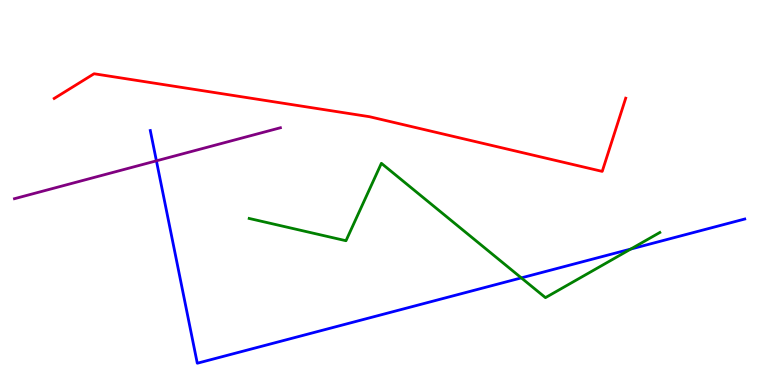[{'lines': ['blue', 'red'], 'intersections': []}, {'lines': ['green', 'red'], 'intersections': []}, {'lines': ['purple', 'red'], 'intersections': []}, {'lines': ['blue', 'green'], 'intersections': [{'x': 6.73, 'y': 2.78}, {'x': 8.14, 'y': 3.53}]}, {'lines': ['blue', 'purple'], 'intersections': [{'x': 2.02, 'y': 5.82}]}, {'lines': ['green', 'purple'], 'intersections': []}]